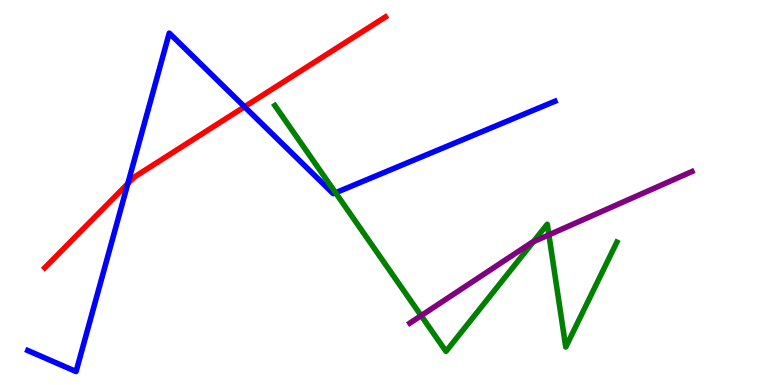[{'lines': ['blue', 'red'], 'intersections': [{'x': 1.65, 'y': 5.23}, {'x': 3.16, 'y': 7.23}]}, {'lines': ['green', 'red'], 'intersections': []}, {'lines': ['purple', 'red'], 'intersections': []}, {'lines': ['blue', 'green'], 'intersections': [{'x': 4.33, 'y': 4.99}]}, {'lines': ['blue', 'purple'], 'intersections': []}, {'lines': ['green', 'purple'], 'intersections': [{'x': 5.43, 'y': 1.8}, {'x': 6.88, 'y': 3.72}, {'x': 7.08, 'y': 3.9}]}]